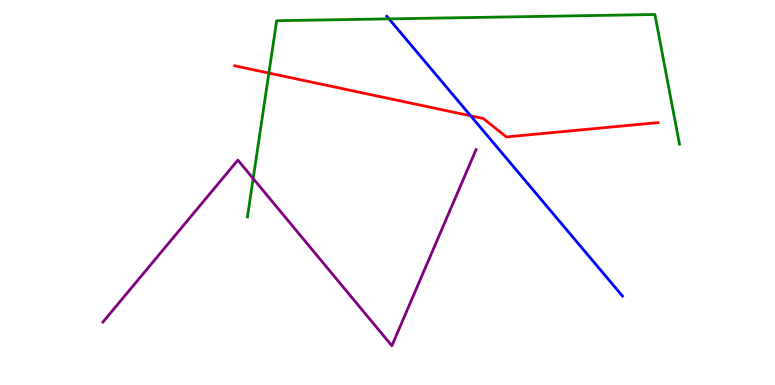[{'lines': ['blue', 'red'], 'intersections': [{'x': 6.07, 'y': 6.99}]}, {'lines': ['green', 'red'], 'intersections': [{'x': 3.47, 'y': 8.1}]}, {'lines': ['purple', 'red'], 'intersections': []}, {'lines': ['blue', 'green'], 'intersections': [{'x': 5.02, 'y': 9.51}]}, {'lines': ['blue', 'purple'], 'intersections': []}, {'lines': ['green', 'purple'], 'intersections': [{'x': 3.27, 'y': 5.36}]}]